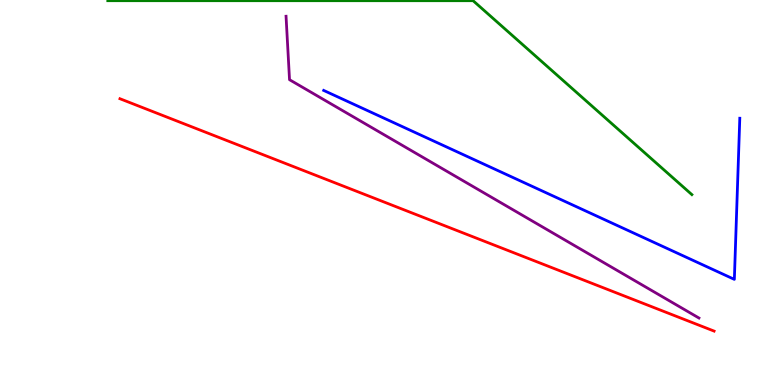[{'lines': ['blue', 'red'], 'intersections': []}, {'lines': ['green', 'red'], 'intersections': []}, {'lines': ['purple', 'red'], 'intersections': []}, {'lines': ['blue', 'green'], 'intersections': []}, {'lines': ['blue', 'purple'], 'intersections': []}, {'lines': ['green', 'purple'], 'intersections': []}]